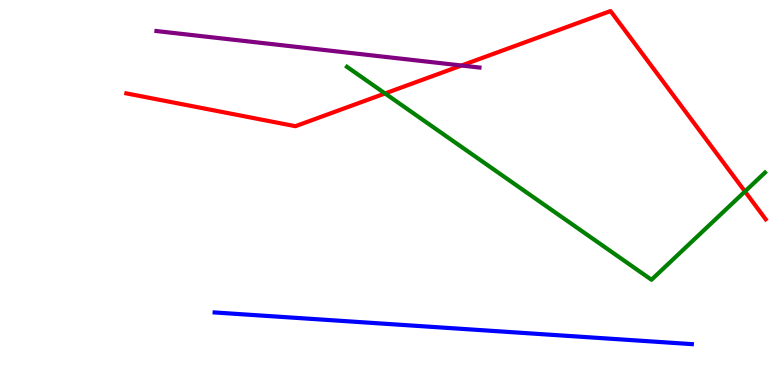[{'lines': ['blue', 'red'], 'intersections': []}, {'lines': ['green', 'red'], 'intersections': [{'x': 4.97, 'y': 7.57}, {'x': 9.61, 'y': 5.03}]}, {'lines': ['purple', 'red'], 'intersections': [{'x': 5.96, 'y': 8.3}]}, {'lines': ['blue', 'green'], 'intersections': []}, {'lines': ['blue', 'purple'], 'intersections': []}, {'lines': ['green', 'purple'], 'intersections': []}]